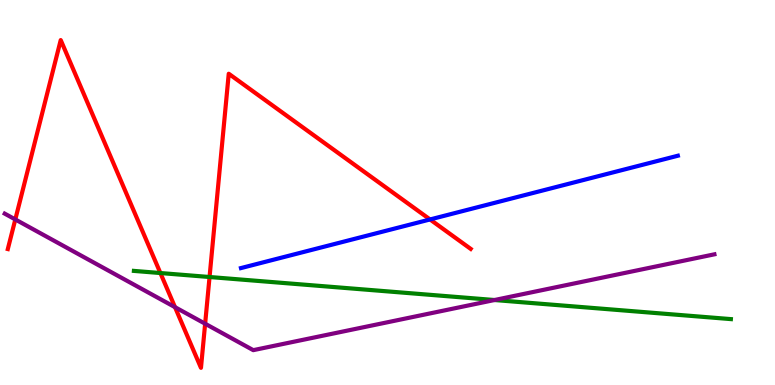[{'lines': ['blue', 'red'], 'intersections': [{'x': 5.55, 'y': 4.3}]}, {'lines': ['green', 'red'], 'intersections': [{'x': 2.07, 'y': 2.91}, {'x': 2.7, 'y': 2.8}]}, {'lines': ['purple', 'red'], 'intersections': [{'x': 0.198, 'y': 4.3}, {'x': 2.26, 'y': 2.02}, {'x': 2.65, 'y': 1.59}]}, {'lines': ['blue', 'green'], 'intersections': []}, {'lines': ['blue', 'purple'], 'intersections': []}, {'lines': ['green', 'purple'], 'intersections': [{'x': 6.38, 'y': 2.21}]}]